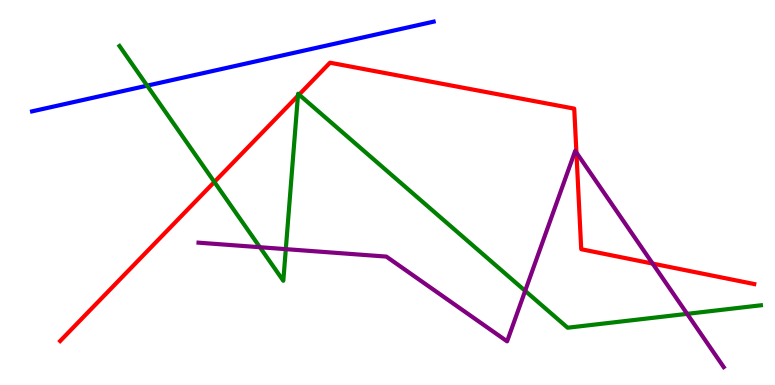[{'lines': ['blue', 'red'], 'intersections': []}, {'lines': ['green', 'red'], 'intersections': [{'x': 2.77, 'y': 5.27}, {'x': 3.84, 'y': 7.51}, {'x': 3.86, 'y': 7.54}]}, {'lines': ['purple', 'red'], 'intersections': [{'x': 7.44, 'y': 6.04}, {'x': 8.42, 'y': 3.15}]}, {'lines': ['blue', 'green'], 'intersections': [{'x': 1.9, 'y': 7.78}]}, {'lines': ['blue', 'purple'], 'intersections': []}, {'lines': ['green', 'purple'], 'intersections': [{'x': 3.35, 'y': 3.58}, {'x': 3.69, 'y': 3.53}, {'x': 6.78, 'y': 2.45}, {'x': 8.87, 'y': 1.85}]}]